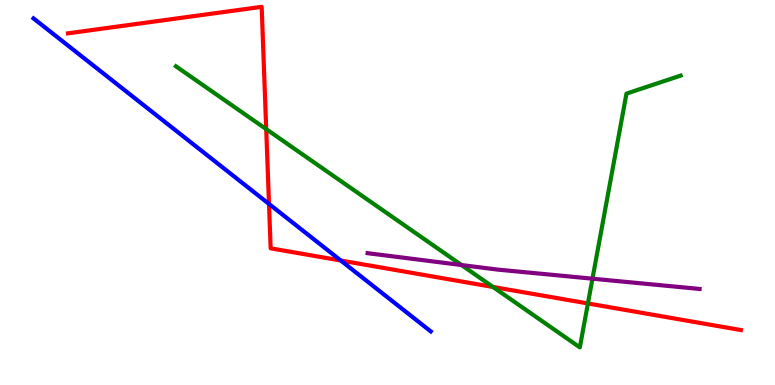[{'lines': ['blue', 'red'], 'intersections': [{'x': 3.47, 'y': 4.7}, {'x': 4.4, 'y': 3.23}]}, {'lines': ['green', 'red'], 'intersections': [{'x': 3.44, 'y': 6.65}, {'x': 6.36, 'y': 2.55}, {'x': 7.59, 'y': 2.12}]}, {'lines': ['purple', 'red'], 'intersections': []}, {'lines': ['blue', 'green'], 'intersections': []}, {'lines': ['blue', 'purple'], 'intersections': []}, {'lines': ['green', 'purple'], 'intersections': [{'x': 5.95, 'y': 3.12}, {'x': 7.64, 'y': 2.76}]}]